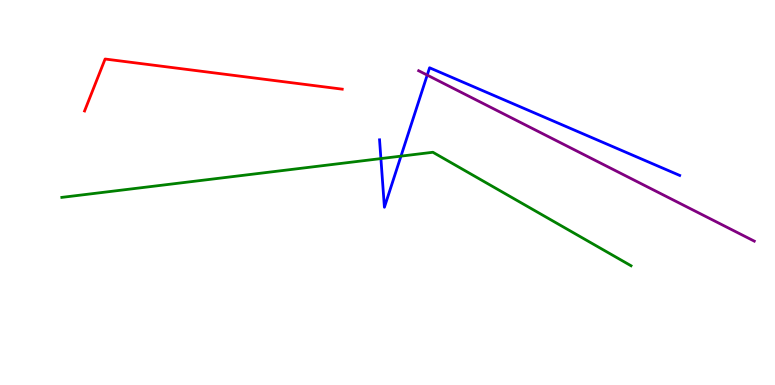[{'lines': ['blue', 'red'], 'intersections': []}, {'lines': ['green', 'red'], 'intersections': []}, {'lines': ['purple', 'red'], 'intersections': []}, {'lines': ['blue', 'green'], 'intersections': [{'x': 4.91, 'y': 5.88}, {'x': 5.17, 'y': 5.94}]}, {'lines': ['blue', 'purple'], 'intersections': [{'x': 5.51, 'y': 8.05}]}, {'lines': ['green', 'purple'], 'intersections': []}]